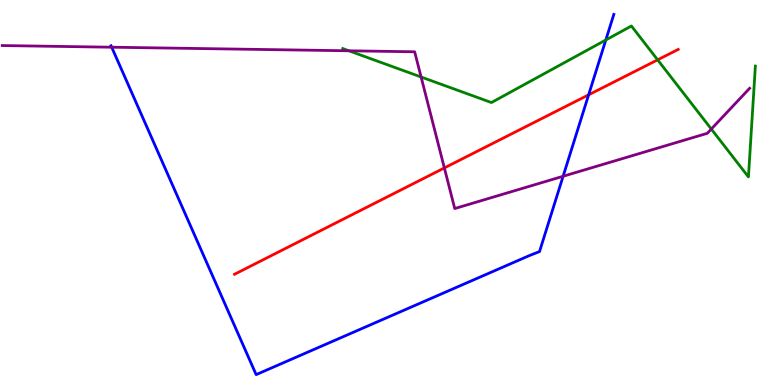[{'lines': ['blue', 'red'], 'intersections': [{'x': 7.6, 'y': 7.54}]}, {'lines': ['green', 'red'], 'intersections': [{'x': 8.49, 'y': 8.45}]}, {'lines': ['purple', 'red'], 'intersections': [{'x': 5.73, 'y': 5.64}]}, {'lines': ['blue', 'green'], 'intersections': [{'x': 7.82, 'y': 8.96}]}, {'lines': ['blue', 'purple'], 'intersections': [{'x': 1.44, 'y': 8.77}, {'x': 7.27, 'y': 5.42}]}, {'lines': ['green', 'purple'], 'intersections': [{'x': 4.5, 'y': 8.68}, {'x': 5.43, 'y': 8.0}, {'x': 9.18, 'y': 6.65}]}]